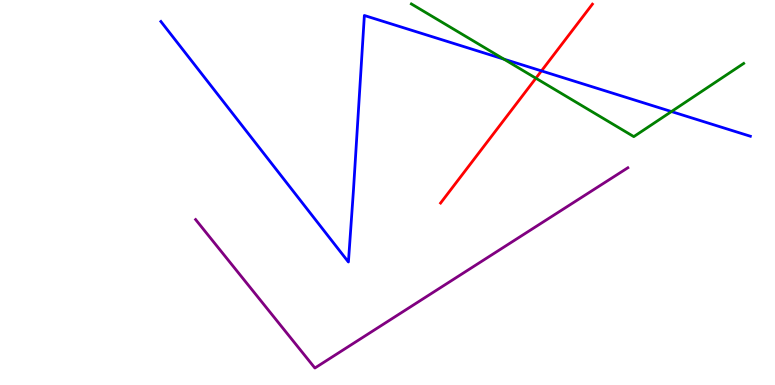[{'lines': ['blue', 'red'], 'intersections': [{'x': 6.99, 'y': 8.16}]}, {'lines': ['green', 'red'], 'intersections': [{'x': 6.91, 'y': 7.97}]}, {'lines': ['purple', 'red'], 'intersections': []}, {'lines': ['blue', 'green'], 'intersections': [{'x': 6.5, 'y': 8.46}, {'x': 8.66, 'y': 7.1}]}, {'lines': ['blue', 'purple'], 'intersections': []}, {'lines': ['green', 'purple'], 'intersections': []}]